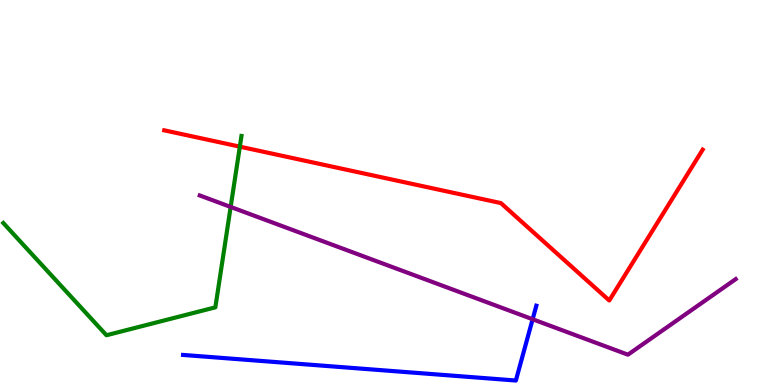[{'lines': ['blue', 'red'], 'intersections': []}, {'lines': ['green', 'red'], 'intersections': [{'x': 3.09, 'y': 6.19}]}, {'lines': ['purple', 'red'], 'intersections': []}, {'lines': ['blue', 'green'], 'intersections': []}, {'lines': ['blue', 'purple'], 'intersections': [{'x': 6.87, 'y': 1.71}]}, {'lines': ['green', 'purple'], 'intersections': [{'x': 2.98, 'y': 4.62}]}]